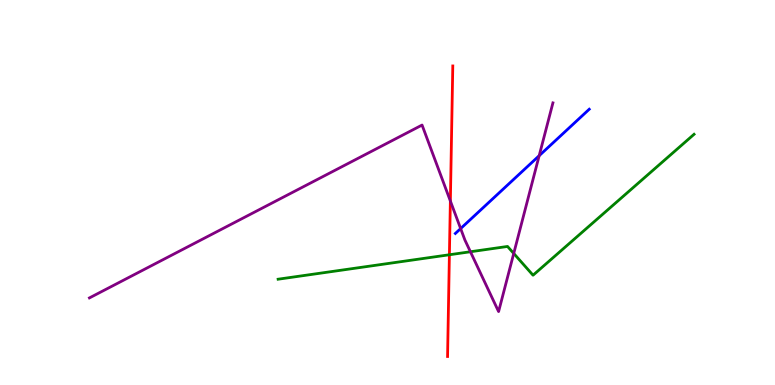[{'lines': ['blue', 'red'], 'intersections': []}, {'lines': ['green', 'red'], 'intersections': [{'x': 5.8, 'y': 3.38}]}, {'lines': ['purple', 'red'], 'intersections': [{'x': 5.81, 'y': 4.78}]}, {'lines': ['blue', 'green'], 'intersections': []}, {'lines': ['blue', 'purple'], 'intersections': [{'x': 5.94, 'y': 4.06}, {'x': 6.96, 'y': 5.96}]}, {'lines': ['green', 'purple'], 'intersections': [{'x': 6.07, 'y': 3.46}, {'x': 6.63, 'y': 3.42}]}]